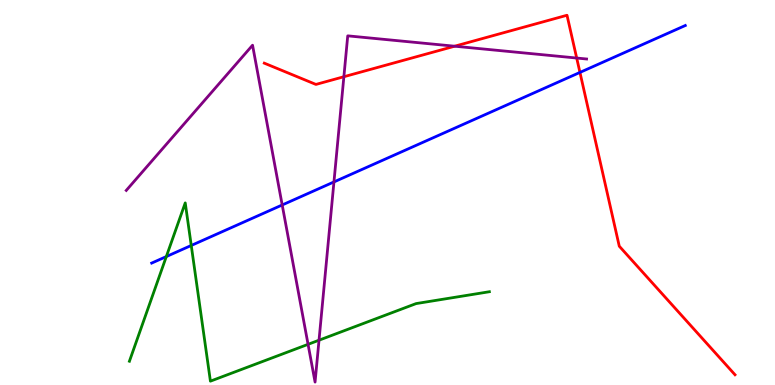[{'lines': ['blue', 'red'], 'intersections': [{'x': 7.48, 'y': 8.12}]}, {'lines': ['green', 'red'], 'intersections': []}, {'lines': ['purple', 'red'], 'intersections': [{'x': 4.44, 'y': 8.01}, {'x': 5.87, 'y': 8.8}, {'x': 7.44, 'y': 8.49}]}, {'lines': ['blue', 'green'], 'intersections': [{'x': 2.15, 'y': 3.34}, {'x': 2.47, 'y': 3.62}]}, {'lines': ['blue', 'purple'], 'intersections': [{'x': 3.64, 'y': 4.68}, {'x': 4.31, 'y': 5.27}]}, {'lines': ['green', 'purple'], 'intersections': [{'x': 3.97, 'y': 1.06}, {'x': 4.12, 'y': 1.16}]}]